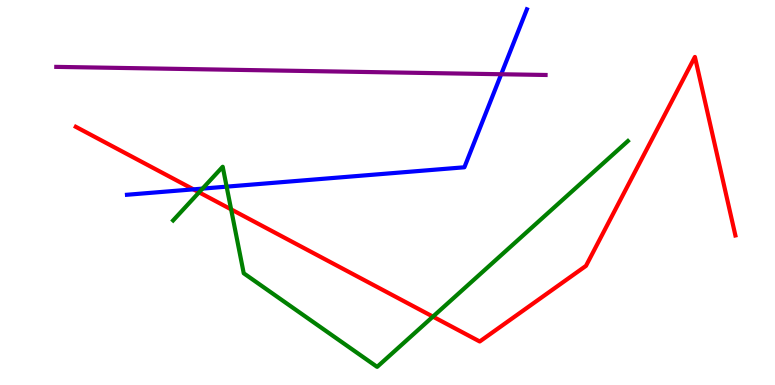[{'lines': ['blue', 'red'], 'intersections': [{'x': 2.5, 'y': 5.08}]}, {'lines': ['green', 'red'], 'intersections': [{'x': 2.57, 'y': 5.0}, {'x': 2.98, 'y': 4.56}, {'x': 5.59, 'y': 1.78}]}, {'lines': ['purple', 'red'], 'intersections': []}, {'lines': ['blue', 'green'], 'intersections': [{'x': 2.61, 'y': 5.1}, {'x': 2.92, 'y': 5.15}]}, {'lines': ['blue', 'purple'], 'intersections': [{'x': 6.47, 'y': 8.07}]}, {'lines': ['green', 'purple'], 'intersections': []}]